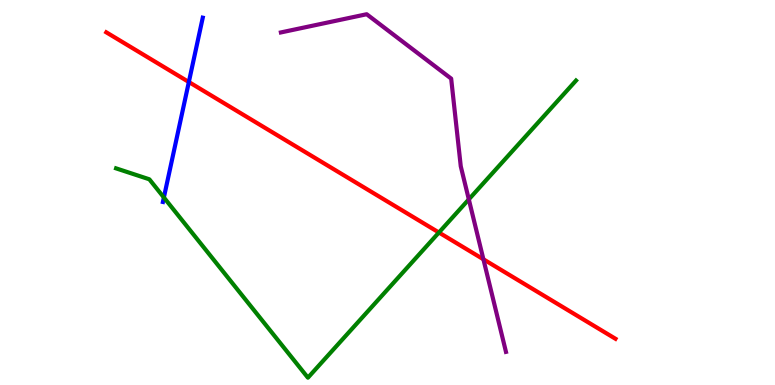[{'lines': ['blue', 'red'], 'intersections': [{'x': 2.44, 'y': 7.87}]}, {'lines': ['green', 'red'], 'intersections': [{'x': 5.66, 'y': 3.96}]}, {'lines': ['purple', 'red'], 'intersections': [{'x': 6.24, 'y': 3.27}]}, {'lines': ['blue', 'green'], 'intersections': [{'x': 2.11, 'y': 4.87}]}, {'lines': ['blue', 'purple'], 'intersections': []}, {'lines': ['green', 'purple'], 'intersections': [{'x': 6.05, 'y': 4.82}]}]